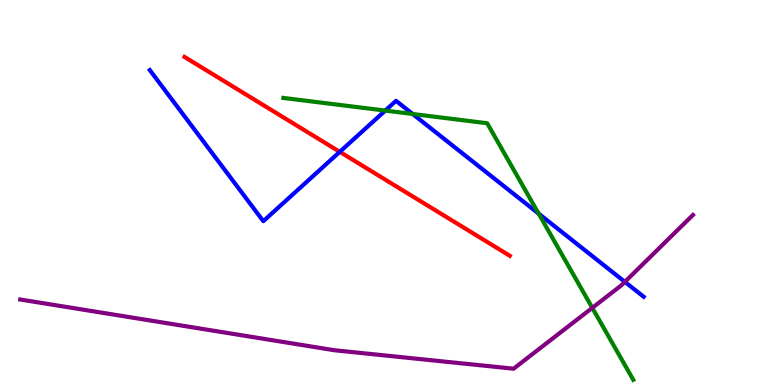[{'lines': ['blue', 'red'], 'intersections': [{'x': 4.38, 'y': 6.06}]}, {'lines': ['green', 'red'], 'intersections': []}, {'lines': ['purple', 'red'], 'intersections': []}, {'lines': ['blue', 'green'], 'intersections': [{'x': 4.97, 'y': 7.13}, {'x': 5.32, 'y': 7.04}, {'x': 6.95, 'y': 4.45}]}, {'lines': ['blue', 'purple'], 'intersections': [{'x': 8.06, 'y': 2.68}]}, {'lines': ['green', 'purple'], 'intersections': [{'x': 7.64, 'y': 2.0}]}]